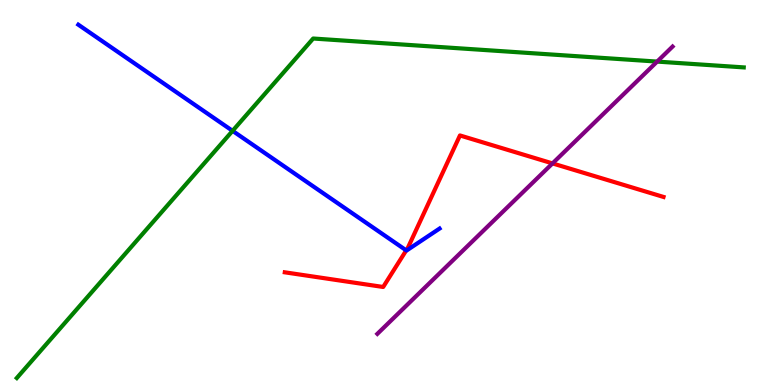[{'lines': ['blue', 'red'], 'intersections': [{'x': 5.24, 'y': 3.5}]}, {'lines': ['green', 'red'], 'intersections': []}, {'lines': ['purple', 'red'], 'intersections': [{'x': 7.13, 'y': 5.76}]}, {'lines': ['blue', 'green'], 'intersections': [{'x': 3.0, 'y': 6.6}]}, {'lines': ['blue', 'purple'], 'intersections': []}, {'lines': ['green', 'purple'], 'intersections': [{'x': 8.48, 'y': 8.4}]}]